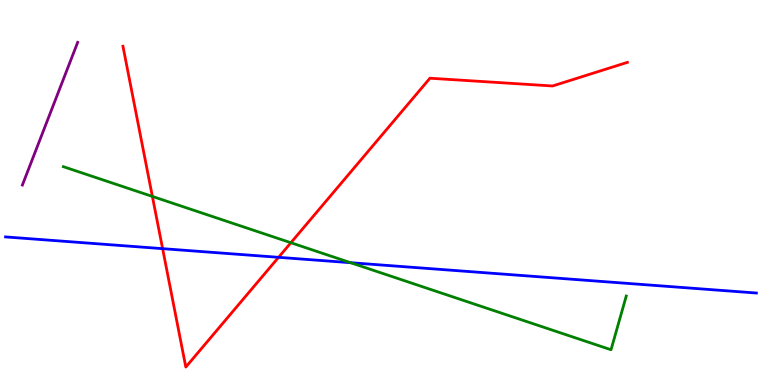[{'lines': ['blue', 'red'], 'intersections': [{'x': 2.1, 'y': 3.54}, {'x': 3.59, 'y': 3.32}]}, {'lines': ['green', 'red'], 'intersections': [{'x': 1.97, 'y': 4.9}, {'x': 3.75, 'y': 3.7}]}, {'lines': ['purple', 'red'], 'intersections': []}, {'lines': ['blue', 'green'], 'intersections': [{'x': 4.52, 'y': 3.18}]}, {'lines': ['blue', 'purple'], 'intersections': []}, {'lines': ['green', 'purple'], 'intersections': []}]